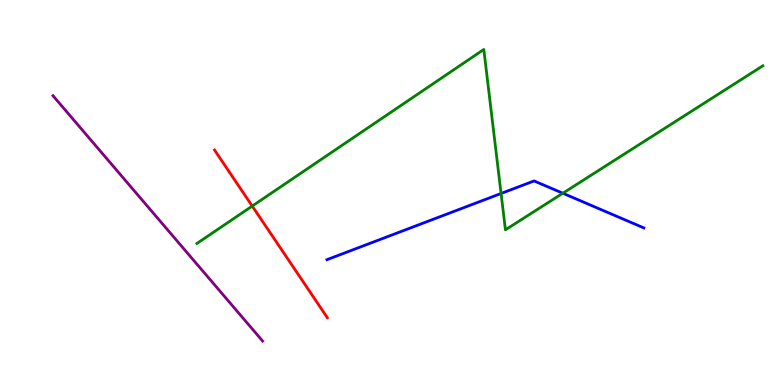[{'lines': ['blue', 'red'], 'intersections': []}, {'lines': ['green', 'red'], 'intersections': [{'x': 3.25, 'y': 4.65}]}, {'lines': ['purple', 'red'], 'intersections': []}, {'lines': ['blue', 'green'], 'intersections': [{'x': 6.47, 'y': 4.97}, {'x': 7.26, 'y': 4.98}]}, {'lines': ['blue', 'purple'], 'intersections': []}, {'lines': ['green', 'purple'], 'intersections': []}]